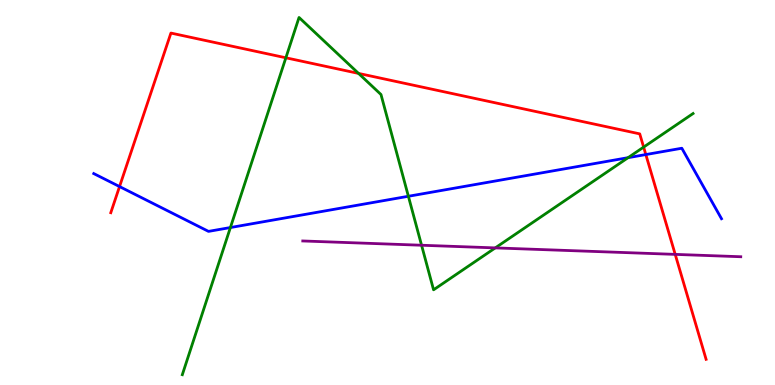[{'lines': ['blue', 'red'], 'intersections': [{'x': 1.54, 'y': 5.15}, {'x': 8.33, 'y': 5.99}]}, {'lines': ['green', 'red'], 'intersections': [{'x': 3.69, 'y': 8.5}, {'x': 4.63, 'y': 8.09}, {'x': 8.3, 'y': 6.18}]}, {'lines': ['purple', 'red'], 'intersections': [{'x': 8.71, 'y': 3.39}]}, {'lines': ['blue', 'green'], 'intersections': [{'x': 2.97, 'y': 4.09}, {'x': 5.27, 'y': 4.9}, {'x': 8.1, 'y': 5.9}]}, {'lines': ['blue', 'purple'], 'intersections': []}, {'lines': ['green', 'purple'], 'intersections': [{'x': 5.44, 'y': 3.63}, {'x': 6.39, 'y': 3.56}]}]